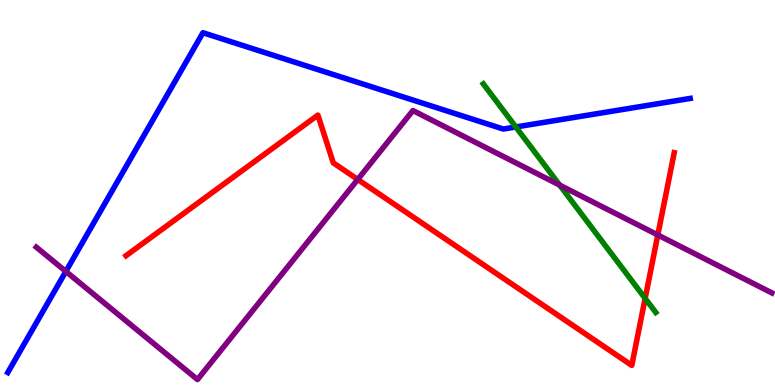[{'lines': ['blue', 'red'], 'intersections': []}, {'lines': ['green', 'red'], 'intersections': [{'x': 8.32, 'y': 2.25}]}, {'lines': ['purple', 'red'], 'intersections': [{'x': 4.62, 'y': 5.34}, {'x': 8.49, 'y': 3.9}]}, {'lines': ['blue', 'green'], 'intersections': [{'x': 6.66, 'y': 6.7}]}, {'lines': ['blue', 'purple'], 'intersections': [{'x': 0.85, 'y': 2.95}]}, {'lines': ['green', 'purple'], 'intersections': [{'x': 7.22, 'y': 5.19}]}]